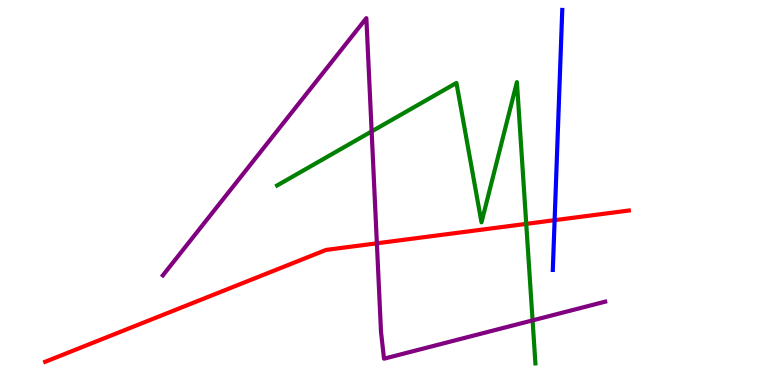[{'lines': ['blue', 'red'], 'intersections': [{'x': 7.16, 'y': 4.28}]}, {'lines': ['green', 'red'], 'intersections': [{'x': 6.79, 'y': 4.19}]}, {'lines': ['purple', 'red'], 'intersections': [{'x': 4.86, 'y': 3.68}]}, {'lines': ['blue', 'green'], 'intersections': []}, {'lines': ['blue', 'purple'], 'intersections': []}, {'lines': ['green', 'purple'], 'intersections': [{'x': 4.8, 'y': 6.59}, {'x': 6.87, 'y': 1.68}]}]